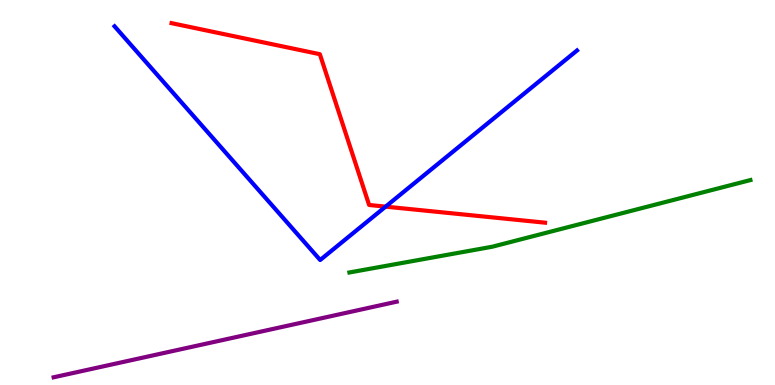[{'lines': ['blue', 'red'], 'intersections': [{'x': 4.98, 'y': 4.63}]}, {'lines': ['green', 'red'], 'intersections': []}, {'lines': ['purple', 'red'], 'intersections': []}, {'lines': ['blue', 'green'], 'intersections': []}, {'lines': ['blue', 'purple'], 'intersections': []}, {'lines': ['green', 'purple'], 'intersections': []}]